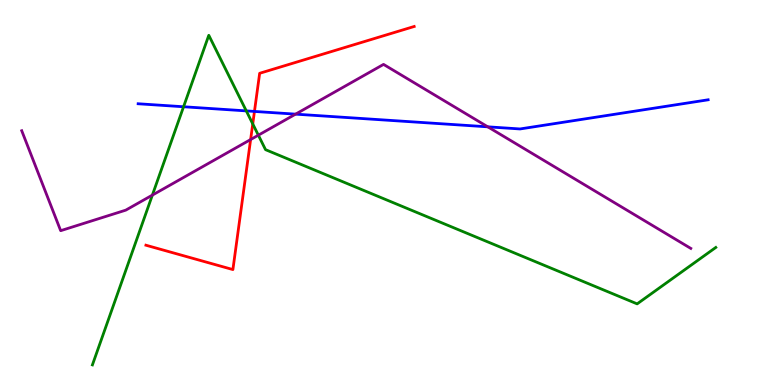[{'lines': ['blue', 'red'], 'intersections': [{'x': 3.28, 'y': 7.11}]}, {'lines': ['green', 'red'], 'intersections': [{'x': 3.26, 'y': 6.78}]}, {'lines': ['purple', 'red'], 'intersections': [{'x': 3.23, 'y': 6.38}]}, {'lines': ['blue', 'green'], 'intersections': [{'x': 2.37, 'y': 7.23}, {'x': 3.18, 'y': 7.12}]}, {'lines': ['blue', 'purple'], 'intersections': [{'x': 3.81, 'y': 7.04}, {'x': 6.29, 'y': 6.71}]}, {'lines': ['green', 'purple'], 'intersections': [{'x': 1.97, 'y': 4.93}, {'x': 3.33, 'y': 6.49}]}]